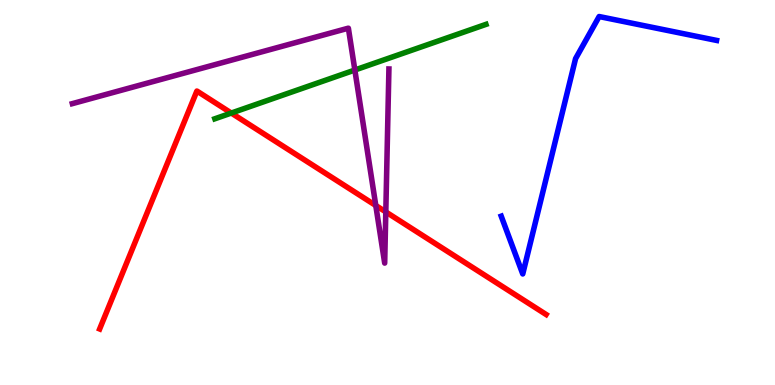[{'lines': ['blue', 'red'], 'intersections': []}, {'lines': ['green', 'red'], 'intersections': [{'x': 2.98, 'y': 7.06}]}, {'lines': ['purple', 'red'], 'intersections': [{'x': 4.85, 'y': 4.66}, {'x': 4.98, 'y': 4.5}]}, {'lines': ['blue', 'green'], 'intersections': []}, {'lines': ['blue', 'purple'], 'intersections': []}, {'lines': ['green', 'purple'], 'intersections': [{'x': 4.58, 'y': 8.18}]}]